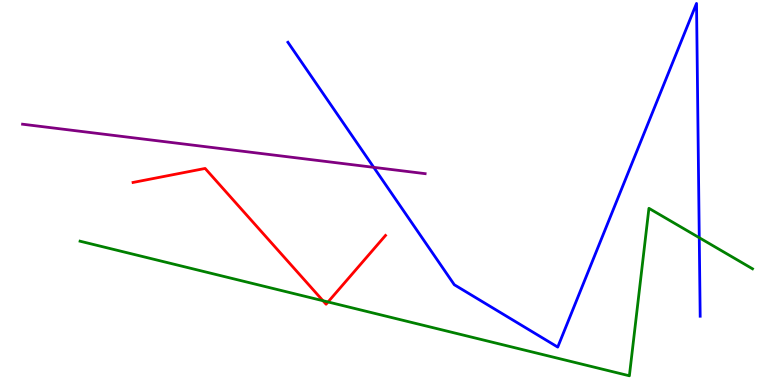[{'lines': ['blue', 'red'], 'intersections': []}, {'lines': ['green', 'red'], 'intersections': [{'x': 4.17, 'y': 2.19}, {'x': 4.23, 'y': 2.16}]}, {'lines': ['purple', 'red'], 'intersections': []}, {'lines': ['blue', 'green'], 'intersections': [{'x': 9.02, 'y': 3.83}]}, {'lines': ['blue', 'purple'], 'intersections': [{'x': 4.82, 'y': 5.65}]}, {'lines': ['green', 'purple'], 'intersections': []}]